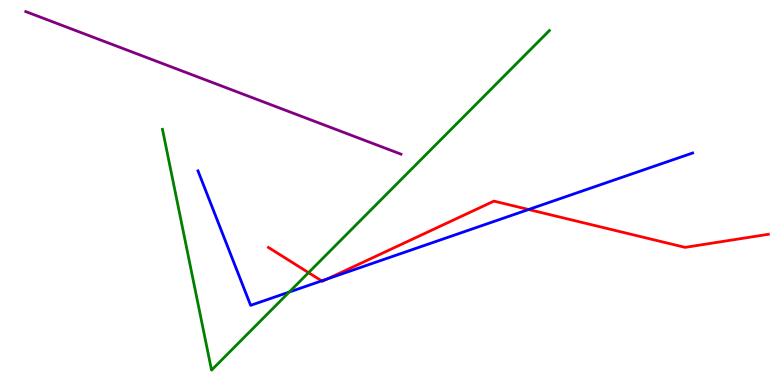[{'lines': ['blue', 'red'], 'intersections': [{'x': 4.15, 'y': 2.7}, {'x': 4.23, 'y': 2.76}, {'x': 6.82, 'y': 4.56}]}, {'lines': ['green', 'red'], 'intersections': [{'x': 3.98, 'y': 2.92}]}, {'lines': ['purple', 'red'], 'intersections': []}, {'lines': ['blue', 'green'], 'intersections': [{'x': 3.73, 'y': 2.41}]}, {'lines': ['blue', 'purple'], 'intersections': []}, {'lines': ['green', 'purple'], 'intersections': []}]